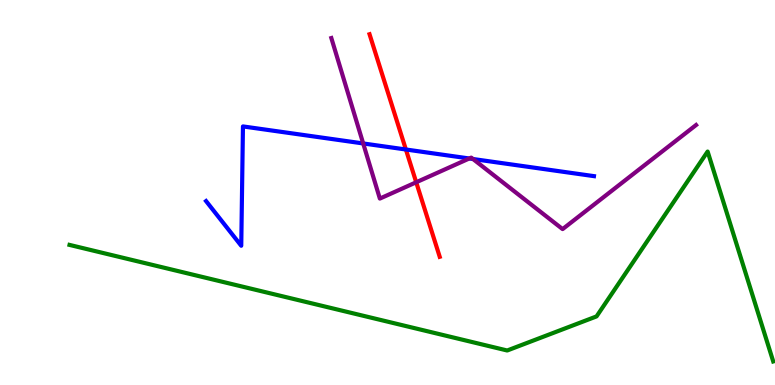[{'lines': ['blue', 'red'], 'intersections': [{'x': 5.24, 'y': 6.12}]}, {'lines': ['green', 'red'], 'intersections': []}, {'lines': ['purple', 'red'], 'intersections': [{'x': 5.37, 'y': 5.27}]}, {'lines': ['blue', 'green'], 'intersections': []}, {'lines': ['blue', 'purple'], 'intersections': [{'x': 4.69, 'y': 6.27}, {'x': 6.06, 'y': 5.88}, {'x': 6.1, 'y': 5.87}]}, {'lines': ['green', 'purple'], 'intersections': []}]